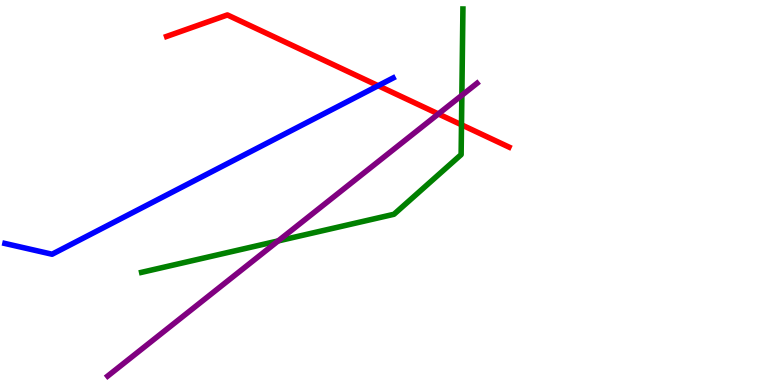[{'lines': ['blue', 'red'], 'intersections': [{'x': 4.88, 'y': 7.77}]}, {'lines': ['green', 'red'], 'intersections': [{'x': 5.95, 'y': 6.76}]}, {'lines': ['purple', 'red'], 'intersections': [{'x': 5.66, 'y': 7.04}]}, {'lines': ['blue', 'green'], 'intersections': []}, {'lines': ['blue', 'purple'], 'intersections': []}, {'lines': ['green', 'purple'], 'intersections': [{'x': 3.59, 'y': 3.74}, {'x': 5.96, 'y': 7.52}]}]